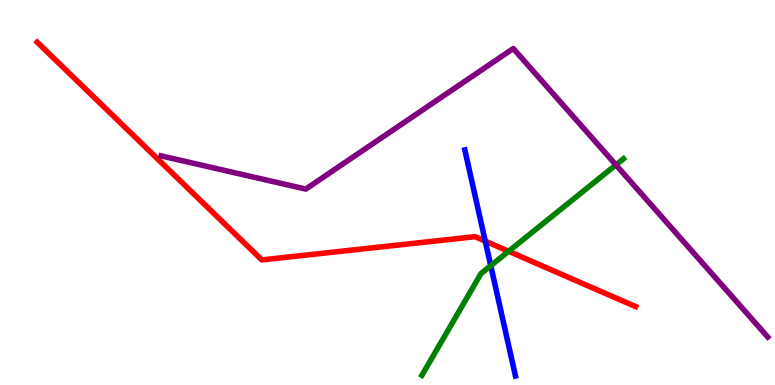[{'lines': ['blue', 'red'], 'intersections': [{'x': 6.26, 'y': 3.74}]}, {'lines': ['green', 'red'], 'intersections': [{'x': 6.56, 'y': 3.47}]}, {'lines': ['purple', 'red'], 'intersections': []}, {'lines': ['blue', 'green'], 'intersections': [{'x': 6.33, 'y': 3.1}]}, {'lines': ['blue', 'purple'], 'intersections': []}, {'lines': ['green', 'purple'], 'intersections': [{'x': 7.95, 'y': 5.72}]}]